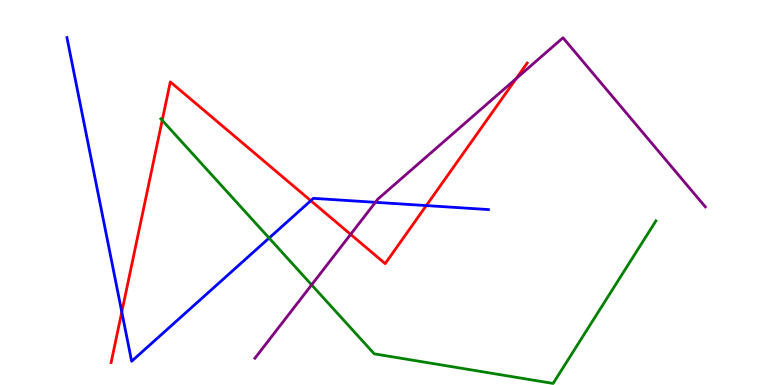[{'lines': ['blue', 'red'], 'intersections': [{'x': 1.57, 'y': 1.9}, {'x': 4.01, 'y': 4.79}, {'x': 5.5, 'y': 4.66}]}, {'lines': ['green', 'red'], 'intersections': [{'x': 2.09, 'y': 6.87}]}, {'lines': ['purple', 'red'], 'intersections': [{'x': 4.52, 'y': 3.91}, {'x': 6.66, 'y': 7.96}]}, {'lines': ['blue', 'green'], 'intersections': [{'x': 3.47, 'y': 3.82}]}, {'lines': ['blue', 'purple'], 'intersections': [{'x': 4.84, 'y': 4.74}]}, {'lines': ['green', 'purple'], 'intersections': [{'x': 4.02, 'y': 2.6}]}]